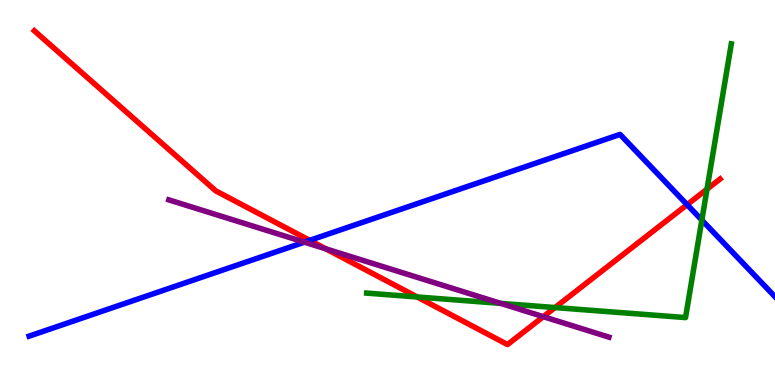[{'lines': ['blue', 'red'], 'intersections': [{'x': 4.0, 'y': 3.76}, {'x': 8.87, 'y': 4.68}]}, {'lines': ['green', 'red'], 'intersections': [{'x': 5.38, 'y': 2.29}, {'x': 7.16, 'y': 2.01}, {'x': 9.12, 'y': 5.09}]}, {'lines': ['purple', 'red'], 'intersections': [{'x': 4.2, 'y': 3.54}, {'x': 7.01, 'y': 1.77}]}, {'lines': ['blue', 'green'], 'intersections': [{'x': 9.06, 'y': 4.28}]}, {'lines': ['blue', 'purple'], 'intersections': [{'x': 3.93, 'y': 3.71}]}, {'lines': ['green', 'purple'], 'intersections': [{'x': 6.46, 'y': 2.12}]}]